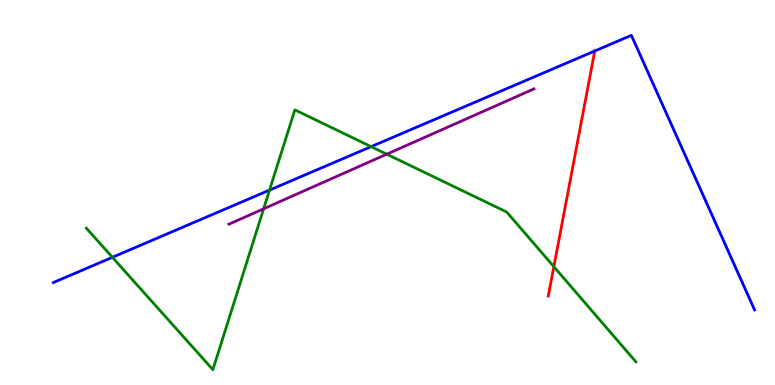[{'lines': ['blue', 'red'], 'intersections': [{'x': 7.67, 'y': 8.68}]}, {'lines': ['green', 'red'], 'intersections': [{'x': 7.15, 'y': 3.07}]}, {'lines': ['purple', 'red'], 'intersections': []}, {'lines': ['blue', 'green'], 'intersections': [{'x': 1.45, 'y': 3.32}, {'x': 3.48, 'y': 5.06}, {'x': 4.79, 'y': 6.19}]}, {'lines': ['blue', 'purple'], 'intersections': []}, {'lines': ['green', 'purple'], 'intersections': [{'x': 3.4, 'y': 4.58}, {'x': 4.99, 'y': 6.0}]}]